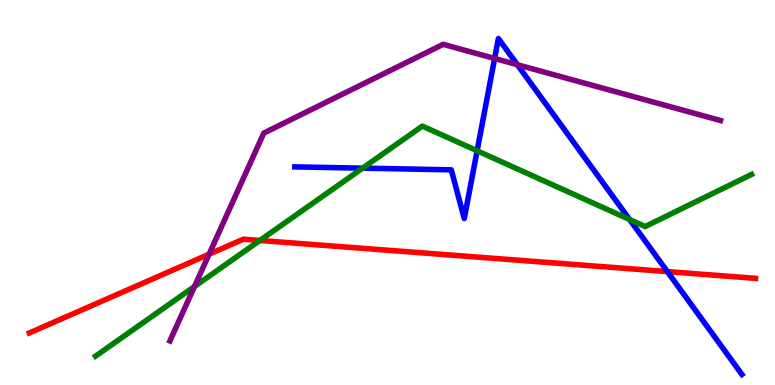[{'lines': ['blue', 'red'], 'intersections': [{'x': 8.61, 'y': 2.95}]}, {'lines': ['green', 'red'], 'intersections': [{'x': 3.35, 'y': 3.75}]}, {'lines': ['purple', 'red'], 'intersections': [{'x': 2.7, 'y': 3.4}]}, {'lines': ['blue', 'green'], 'intersections': [{'x': 4.68, 'y': 5.63}, {'x': 6.16, 'y': 6.08}, {'x': 8.12, 'y': 4.3}]}, {'lines': ['blue', 'purple'], 'intersections': [{'x': 6.38, 'y': 8.48}, {'x': 6.68, 'y': 8.32}]}, {'lines': ['green', 'purple'], 'intersections': [{'x': 2.51, 'y': 2.56}]}]